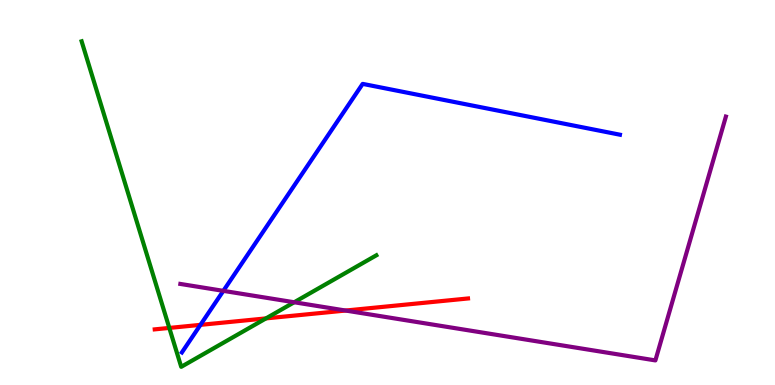[{'lines': ['blue', 'red'], 'intersections': [{'x': 2.59, 'y': 1.56}]}, {'lines': ['green', 'red'], 'intersections': [{'x': 2.18, 'y': 1.48}, {'x': 3.43, 'y': 1.73}]}, {'lines': ['purple', 'red'], 'intersections': [{'x': 4.46, 'y': 1.93}]}, {'lines': ['blue', 'green'], 'intersections': []}, {'lines': ['blue', 'purple'], 'intersections': [{'x': 2.88, 'y': 2.45}]}, {'lines': ['green', 'purple'], 'intersections': [{'x': 3.8, 'y': 2.15}]}]